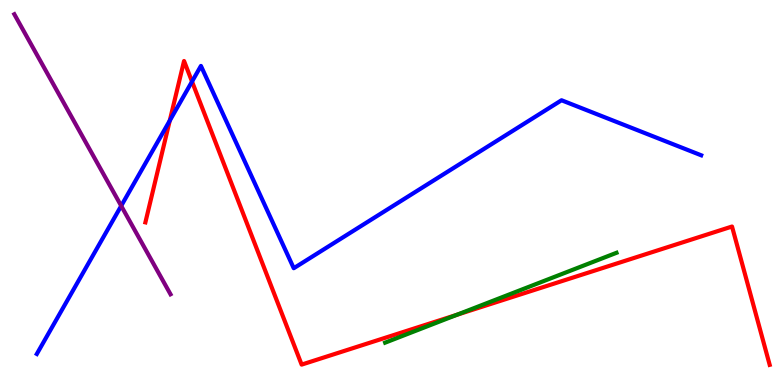[{'lines': ['blue', 'red'], 'intersections': [{'x': 2.19, 'y': 6.87}, {'x': 2.48, 'y': 7.88}]}, {'lines': ['green', 'red'], 'intersections': [{'x': 5.89, 'y': 1.82}]}, {'lines': ['purple', 'red'], 'intersections': []}, {'lines': ['blue', 'green'], 'intersections': []}, {'lines': ['blue', 'purple'], 'intersections': [{'x': 1.56, 'y': 4.65}]}, {'lines': ['green', 'purple'], 'intersections': []}]